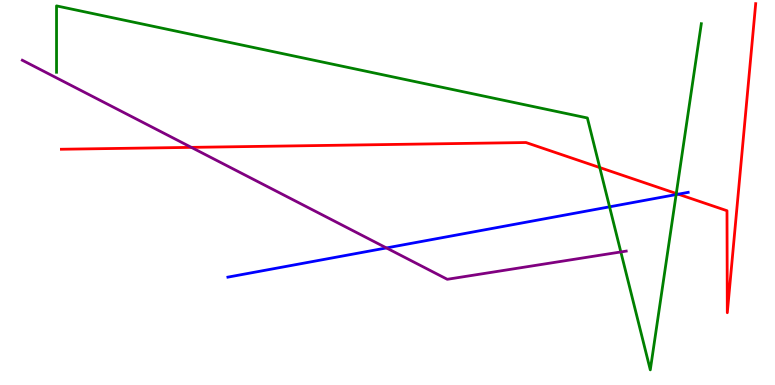[{'lines': ['blue', 'red'], 'intersections': [{'x': 8.75, 'y': 4.96}]}, {'lines': ['green', 'red'], 'intersections': [{'x': 7.74, 'y': 5.65}, {'x': 8.73, 'y': 4.97}]}, {'lines': ['purple', 'red'], 'intersections': [{'x': 2.47, 'y': 6.17}]}, {'lines': ['blue', 'green'], 'intersections': [{'x': 7.87, 'y': 4.63}, {'x': 8.72, 'y': 4.95}]}, {'lines': ['blue', 'purple'], 'intersections': [{'x': 4.99, 'y': 3.56}]}, {'lines': ['green', 'purple'], 'intersections': [{'x': 8.01, 'y': 3.46}]}]